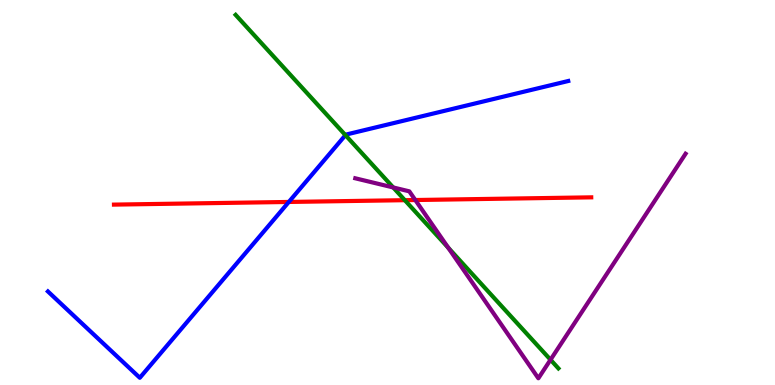[{'lines': ['blue', 'red'], 'intersections': [{'x': 3.73, 'y': 4.75}]}, {'lines': ['green', 'red'], 'intersections': [{'x': 5.22, 'y': 4.8}]}, {'lines': ['purple', 'red'], 'intersections': [{'x': 5.36, 'y': 4.8}]}, {'lines': ['blue', 'green'], 'intersections': [{'x': 4.46, 'y': 6.49}]}, {'lines': ['blue', 'purple'], 'intersections': []}, {'lines': ['green', 'purple'], 'intersections': [{'x': 5.07, 'y': 5.13}, {'x': 5.78, 'y': 3.57}, {'x': 7.1, 'y': 0.656}]}]